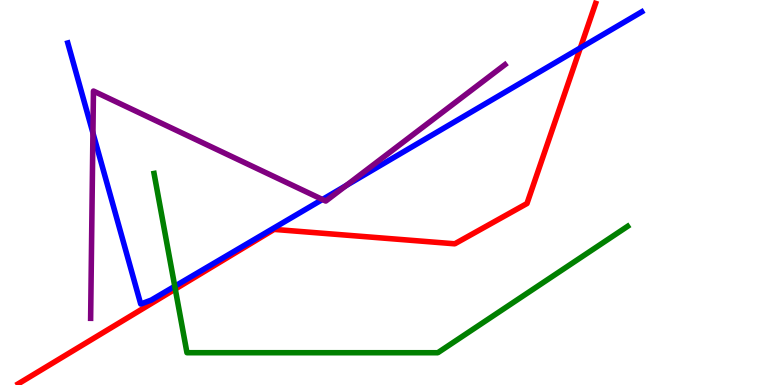[{'lines': ['blue', 'red'], 'intersections': [{'x': 7.49, 'y': 8.76}]}, {'lines': ['green', 'red'], 'intersections': [{'x': 2.26, 'y': 2.49}]}, {'lines': ['purple', 'red'], 'intersections': []}, {'lines': ['blue', 'green'], 'intersections': [{'x': 2.25, 'y': 2.56}]}, {'lines': ['blue', 'purple'], 'intersections': [{'x': 1.2, 'y': 6.55}, {'x': 4.16, 'y': 4.82}, {'x': 4.47, 'y': 5.18}]}, {'lines': ['green', 'purple'], 'intersections': []}]